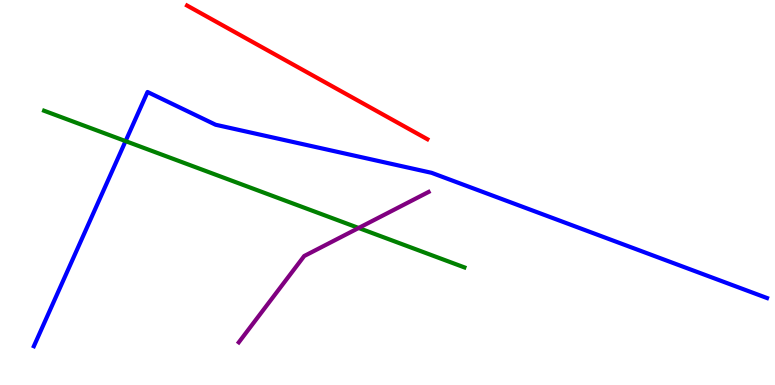[{'lines': ['blue', 'red'], 'intersections': []}, {'lines': ['green', 'red'], 'intersections': []}, {'lines': ['purple', 'red'], 'intersections': []}, {'lines': ['blue', 'green'], 'intersections': [{'x': 1.62, 'y': 6.33}]}, {'lines': ['blue', 'purple'], 'intersections': []}, {'lines': ['green', 'purple'], 'intersections': [{'x': 4.63, 'y': 4.08}]}]